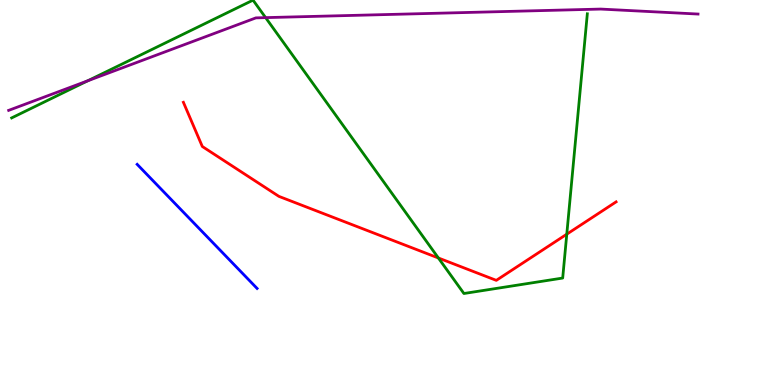[{'lines': ['blue', 'red'], 'intersections': []}, {'lines': ['green', 'red'], 'intersections': [{'x': 5.66, 'y': 3.3}, {'x': 7.31, 'y': 3.92}]}, {'lines': ['purple', 'red'], 'intersections': []}, {'lines': ['blue', 'green'], 'intersections': []}, {'lines': ['blue', 'purple'], 'intersections': []}, {'lines': ['green', 'purple'], 'intersections': [{'x': 1.13, 'y': 7.9}, {'x': 3.43, 'y': 9.54}]}]